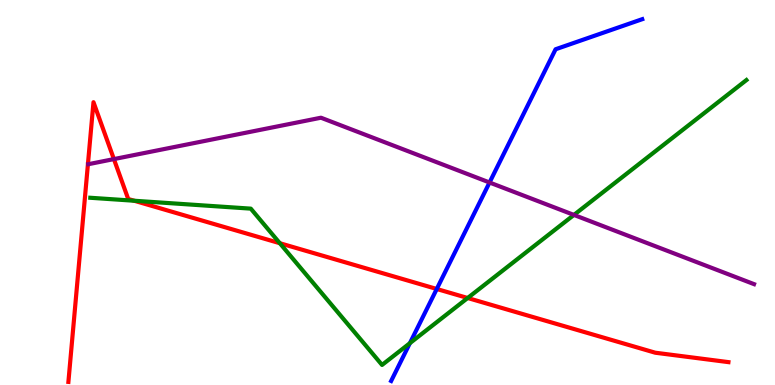[{'lines': ['blue', 'red'], 'intersections': [{'x': 5.64, 'y': 2.49}]}, {'lines': ['green', 'red'], 'intersections': [{'x': 1.73, 'y': 4.79}, {'x': 3.61, 'y': 3.68}, {'x': 6.03, 'y': 2.26}]}, {'lines': ['purple', 'red'], 'intersections': [{'x': 1.47, 'y': 5.87}]}, {'lines': ['blue', 'green'], 'intersections': [{'x': 5.29, 'y': 1.09}]}, {'lines': ['blue', 'purple'], 'intersections': [{'x': 6.32, 'y': 5.26}]}, {'lines': ['green', 'purple'], 'intersections': [{'x': 7.41, 'y': 4.42}]}]